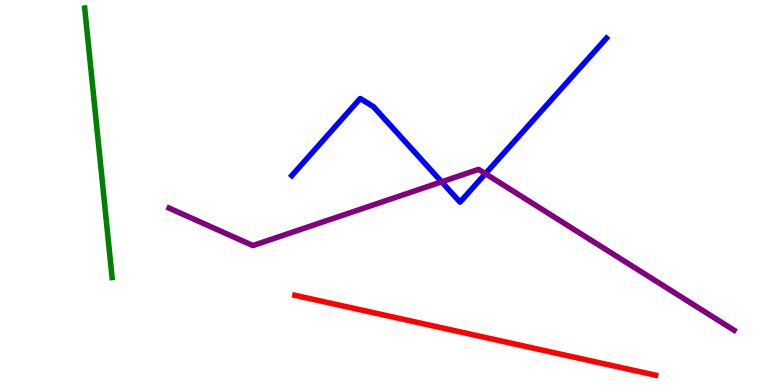[{'lines': ['blue', 'red'], 'intersections': []}, {'lines': ['green', 'red'], 'intersections': []}, {'lines': ['purple', 'red'], 'intersections': []}, {'lines': ['blue', 'green'], 'intersections': []}, {'lines': ['blue', 'purple'], 'intersections': [{'x': 5.7, 'y': 5.28}, {'x': 6.26, 'y': 5.49}]}, {'lines': ['green', 'purple'], 'intersections': []}]